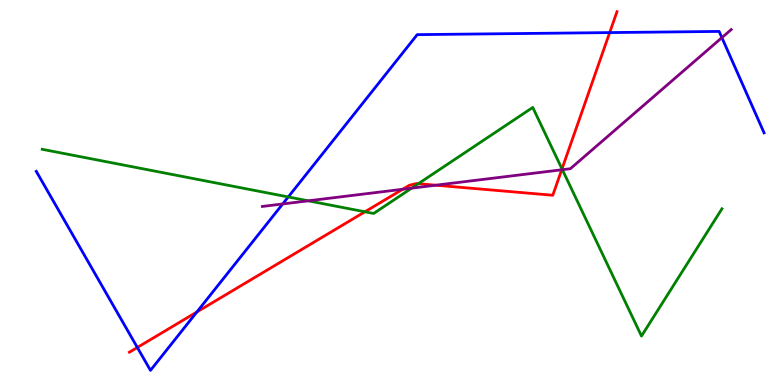[{'lines': ['blue', 'red'], 'intersections': [{'x': 1.77, 'y': 0.975}, {'x': 2.54, 'y': 1.9}, {'x': 7.87, 'y': 9.15}]}, {'lines': ['green', 'red'], 'intersections': [{'x': 4.71, 'y': 4.5}, {'x': 5.4, 'y': 5.23}, {'x': 7.25, 'y': 5.61}]}, {'lines': ['purple', 'red'], 'intersections': [{'x': 5.2, 'y': 5.08}, {'x': 5.62, 'y': 5.19}, {'x': 7.25, 'y': 5.59}]}, {'lines': ['blue', 'green'], 'intersections': [{'x': 3.72, 'y': 4.88}]}, {'lines': ['blue', 'purple'], 'intersections': [{'x': 3.65, 'y': 4.7}, {'x': 9.31, 'y': 9.02}]}, {'lines': ['green', 'purple'], 'intersections': [{'x': 3.98, 'y': 4.78}, {'x': 5.31, 'y': 5.11}, {'x': 7.26, 'y': 5.59}]}]